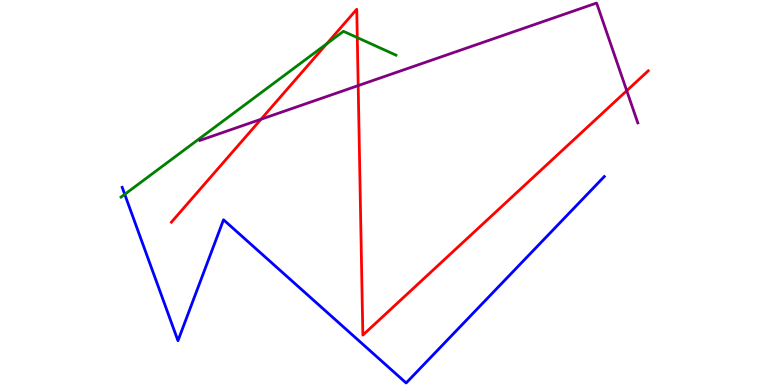[{'lines': ['blue', 'red'], 'intersections': []}, {'lines': ['green', 'red'], 'intersections': [{'x': 4.22, 'y': 8.86}, {'x': 4.61, 'y': 9.02}]}, {'lines': ['purple', 'red'], 'intersections': [{'x': 3.37, 'y': 6.9}, {'x': 4.62, 'y': 7.78}, {'x': 8.09, 'y': 7.64}]}, {'lines': ['blue', 'green'], 'intersections': [{'x': 1.61, 'y': 4.95}]}, {'lines': ['blue', 'purple'], 'intersections': []}, {'lines': ['green', 'purple'], 'intersections': []}]